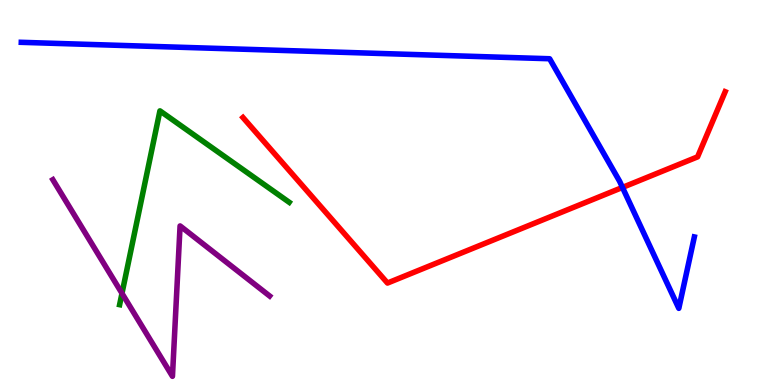[{'lines': ['blue', 'red'], 'intersections': [{'x': 8.03, 'y': 5.13}]}, {'lines': ['green', 'red'], 'intersections': []}, {'lines': ['purple', 'red'], 'intersections': []}, {'lines': ['blue', 'green'], 'intersections': []}, {'lines': ['blue', 'purple'], 'intersections': []}, {'lines': ['green', 'purple'], 'intersections': [{'x': 1.57, 'y': 2.38}]}]